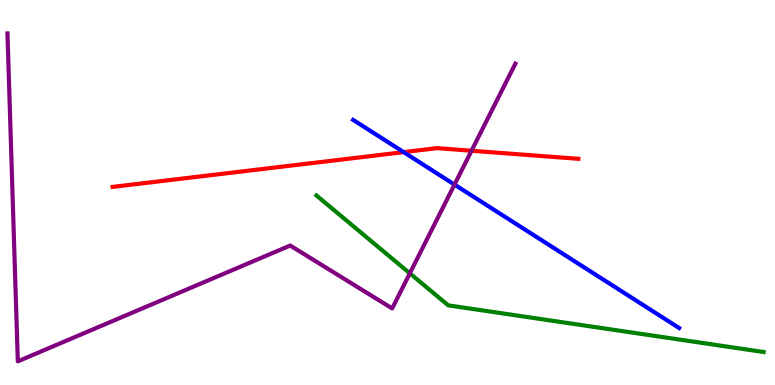[{'lines': ['blue', 'red'], 'intersections': [{'x': 5.21, 'y': 6.05}]}, {'lines': ['green', 'red'], 'intersections': []}, {'lines': ['purple', 'red'], 'intersections': [{'x': 6.08, 'y': 6.08}]}, {'lines': ['blue', 'green'], 'intersections': []}, {'lines': ['blue', 'purple'], 'intersections': [{'x': 5.86, 'y': 5.21}]}, {'lines': ['green', 'purple'], 'intersections': [{'x': 5.29, 'y': 2.9}]}]